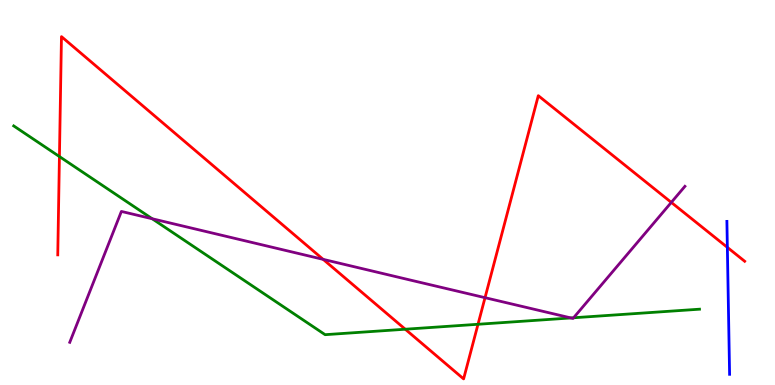[{'lines': ['blue', 'red'], 'intersections': [{'x': 9.39, 'y': 3.58}]}, {'lines': ['green', 'red'], 'intersections': [{'x': 0.767, 'y': 5.93}, {'x': 5.23, 'y': 1.45}, {'x': 6.17, 'y': 1.58}]}, {'lines': ['purple', 'red'], 'intersections': [{'x': 4.17, 'y': 3.26}, {'x': 6.26, 'y': 2.27}, {'x': 8.66, 'y': 4.74}]}, {'lines': ['blue', 'green'], 'intersections': []}, {'lines': ['blue', 'purple'], 'intersections': []}, {'lines': ['green', 'purple'], 'intersections': [{'x': 1.96, 'y': 4.32}, {'x': 7.37, 'y': 1.74}, {'x': 7.4, 'y': 1.75}]}]